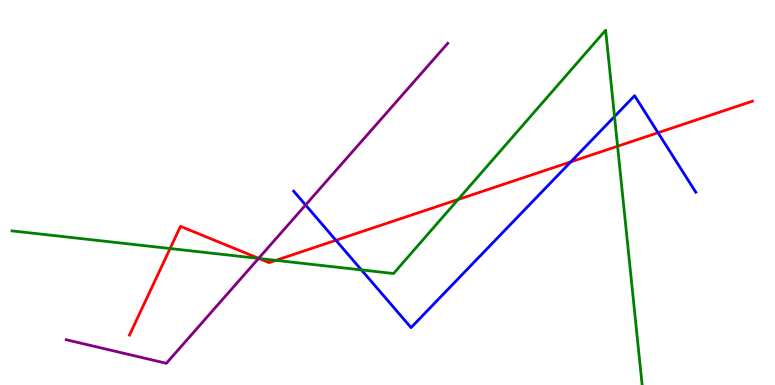[{'lines': ['blue', 'red'], 'intersections': [{'x': 4.33, 'y': 3.76}, {'x': 7.37, 'y': 5.8}, {'x': 8.49, 'y': 6.55}]}, {'lines': ['green', 'red'], 'intersections': [{'x': 2.19, 'y': 3.54}, {'x': 3.34, 'y': 3.29}, {'x': 3.56, 'y': 3.24}, {'x': 5.91, 'y': 4.82}, {'x': 7.97, 'y': 6.2}]}, {'lines': ['purple', 'red'], 'intersections': [{'x': 3.34, 'y': 3.29}]}, {'lines': ['blue', 'green'], 'intersections': [{'x': 4.66, 'y': 2.99}, {'x': 7.93, 'y': 6.97}]}, {'lines': ['blue', 'purple'], 'intersections': [{'x': 3.94, 'y': 4.68}]}, {'lines': ['green', 'purple'], 'intersections': [{'x': 3.34, 'y': 3.29}]}]